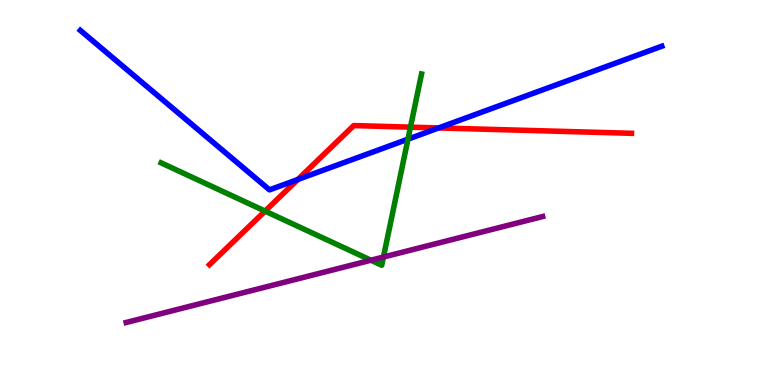[{'lines': ['blue', 'red'], 'intersections': [{'x': 3.84, 'y': 5.34}, {'x': 5.66, 'y': 6.68}]}, {'lines': ['green', 'red'], 'intersections': [{'x': 3.42, 'y': 4.52}, {'x': 5.3, 'y': 6.7}]}, {'lines': ['purple', 'red'], 'intersections': []}, {'lines': ['blue', 'green'], 'intersections': [{'x': 5.26, 'y': 6.39}]}, {'lines': ['blue', 'purple'], 'intersections': []}, {'lines': ['green', 'purple'], 'intersections': [{'x': 4.79, 'y': 3.24}, {'x': 4.95, 'y': 3.32}]}]